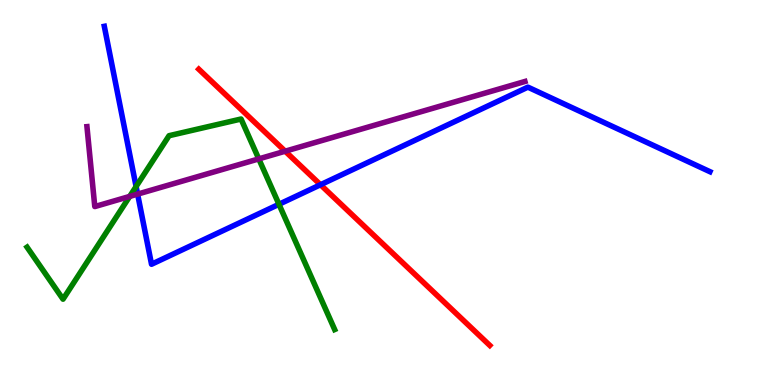[{'lines': ['blue', 'red'], 'intersections': [{'x': 4.14, 'y': 5.2}]}, {'lines': ['green', 'red'], 'intersections': []}, {'lines': ['purple', 'red'], 'intersections': [{'x': 3.68, 'y': 6.07}]}, {'lines': ['blue', 'green'], 'intersections': [{'x': 1.76, 'y': 5.16}, {'x': 3.6, 'y': 4.69}]}, {'lines': ['blue', 'purple'], 'intersections': [{'x': 1.78, 'y': 4.96}]}, {'lines': ['green', 'purple'], 'intersections': [{'x': 1.67, 'y': 4.9}, {'x': 3.34, 'y': 5.87}]}]